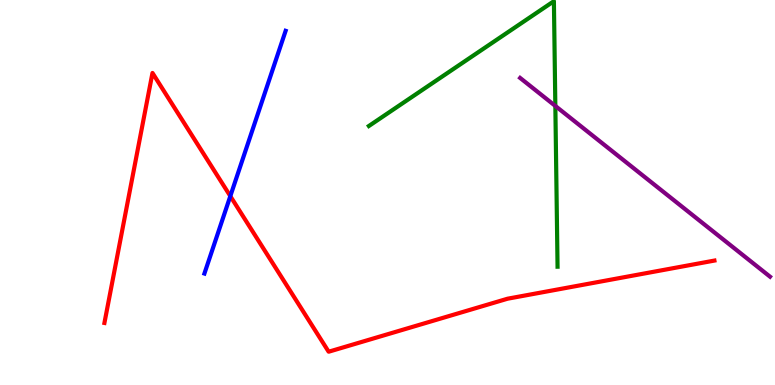[{'lines': ['blue', 'red'], 'intersections': [{'x': 2.97, 'y': 4.91}]}, {'lines': ['green', 'red'], 'intersections': []}, {'lines': ['purple', 'red'], 'intersections': []}, {'lines': ['blue', 'green'], 'intersections': []}, {'lines': ['blue', 'purple'], 'intersections': []}, {'lines': ['green', 'purple'], 'intersections': [{'x': 7.17, 'y': 7.25}]}]